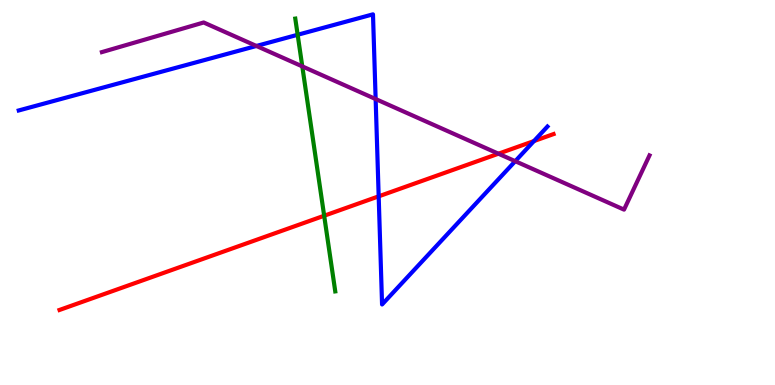[{'lines': ['blue', 'red'], 'intersections': [{'x': 4.89, 'y': 4.9}, {'x': 6.89, 'y': 6.34}]}, {'lines': ['green', 'red'], 'intersections': [{'x': 4.18, 'y': 4.4}]}, {'lines': ['purple', 'red'], 'intersections': [{'x': 6.43, 'y': 6.01}]}, {'lines': ['blue', 'green'], 'intersections': [{'x': 3.84, 'y': 9.1}]}, {'lines': ['blue', 'purple'], 'intersections': [{'x': 3.31, 'y': 8.81}, {'x': 4.85, 'y': 7.43}, {'x': 6.65, 'y': 5.81}]}, {'lines': ['green', 'purple'], 'intersections': [{'x': 3.9, 'y': 8.28}]}]